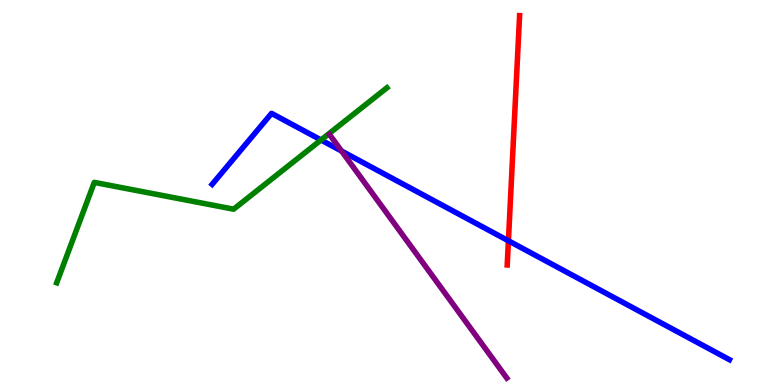[{'lines': ['blue', 'red'], 'intersections': [{'x': 6.56, 'y': 3.75}]}, {'lines': ['green', 'red'], 'intersections': []}, {'lines': ['purple', 'red'], 'intersections': []}, {'lines': ['blue', 'green'], 'intersections': [{'x': 4.14, 'y': 6.36}]}, {'lines': ['blue', 'purple'], 'intersections': [{'x': 4.41, 'y': 6.08}]}, {'lines': ['green', 'purple'], 'intersections': []}]